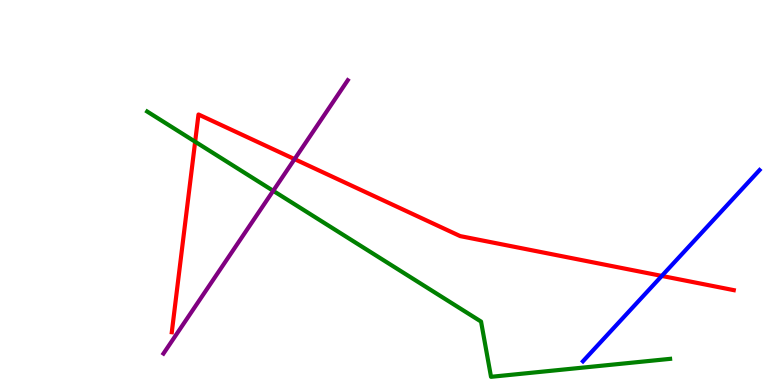[{'lines': ['blue', 'red'], 'intersections': [{'x': 8.54, 'y': 2.83}]}, {'lines': ['green', 'red'], 'intersections': [{'x': 2.52, 'y': 6.32}]}, {'lines': ['purple', 'red'], 'intersections': [{'x': 3.8, 'y': 5.87}]}, {'lines': ['blue', 'green'], 'intersections': []}, {'lines': ['blue', 'purple'], 'intersections': []}, {'lines': ['green', 'purple'], 'intersections': [{'x': 3.53, 'y': 5.04}]}]